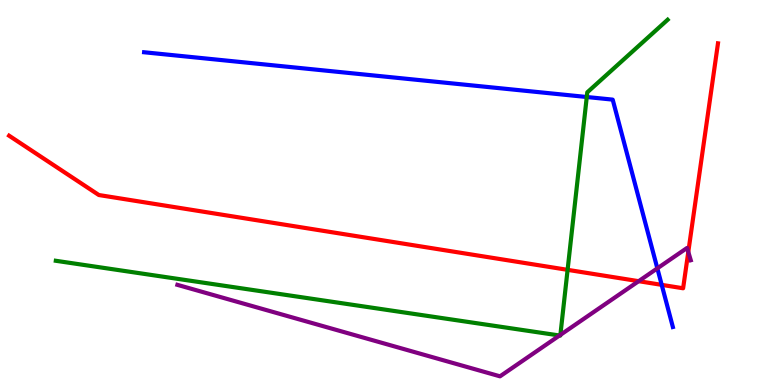[{'lines': ['blue', 'red'], 'intersections': [{'x': 8.54, 'y': 2.6}]}, {'lines': ['green', 'red'], 'intersections': [{'x': 7.32, 'y': 2.99}]}, {'lines': ['purple', 'red'], 'intersections': [{'x': 8.24, 'y': 2.7}, {'x': 8.88, 'y': 3.46}]}, {'lines': ['blue', 'green'], 'intersections': [{'x': 7.57, 'y': 7.48}]}, {'lines': ['blue', 'purple'], 'intersections': [{'x': 8.48, 'y': 3.03}]}, {'lines': ['green', 'purple'], 'intersections': [{'x': 7.22, 'y': 1.29}, {'x': 7.23, 'y': 1.3}]}]